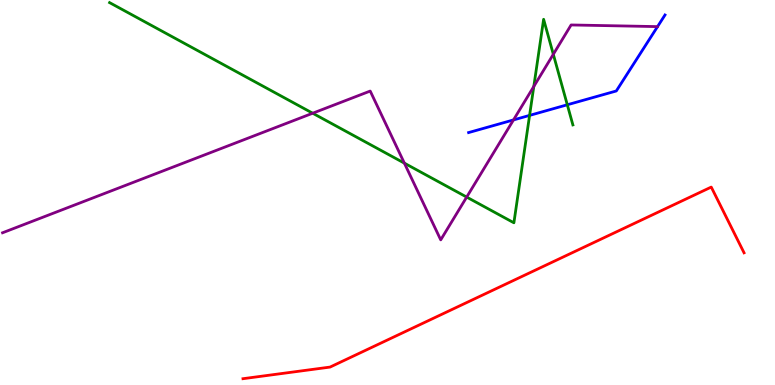[{'lines': ['blue', 'red'], 'intersections': []}, {'lines': ['green', 'red'], 'intersections': []}, {'lines': ['purple', 'red'], 'intersections': []}, {'lines': ['blue', 'green'], 'intersections': [{'x': 6.83, 'y': 7.0}, {'x': 7.32, 'y': 7.28}]}, {'lines': ['blue', 'purple'], 'intersections': [{'x': 6.63, 'y': 6.88}]}, {'lines': ['green', 'purple'], 'intersections': [{'x': 4.03, 'y': 7.06}, {'x': 5.22, 'y': 5.76}, {'x': 6.02, 'y': 4.88}, {'x': 6.89, 'y': 7.75}, {'x': 7.14, 'y': 8.59}]}]